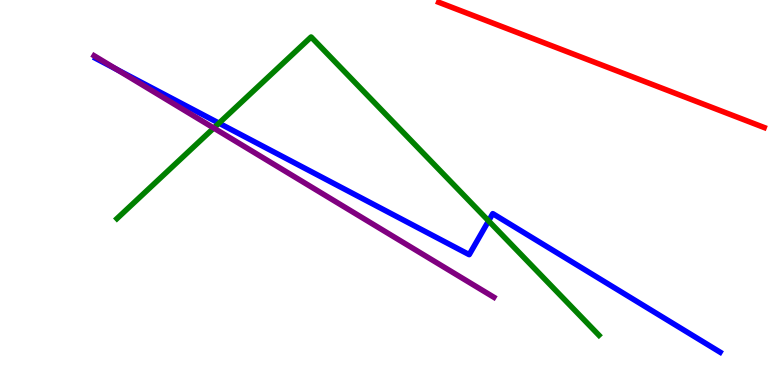[{'lines': ['blue', 'red'], 'intersections': []}, {'lines': ['green', 'red'], 'intersections': []}, {'lines': ['purple', 'red'], 'intersections': []}, {'lines': ['blue', 'green'], 'intersections': [{'x': 2.83, 'y': 6.8}, {'x': 6.3, 'y': 4.26}]}, {'lines': ['blue', 'purple'], 'intersections': [{'x': 1.51, 'y': 8.19}]}, {'lines': ['green', 'purple'], 'intersections': [{'x': 2.76, 'y': 6.67}]}]